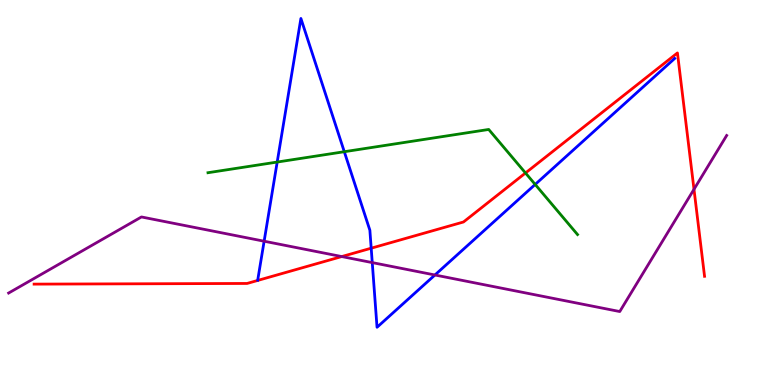[{'lines': ['blue', 'red'], 'intersections': [{'x': 4.79, 'y': 3.55}]}, {'lines': ['green', 'red'], 'intersections': [{'x': 6.78, 'y': 5.51}]}, {'lines': ['purple', 'red'], 'intersections': [{'x': 4.41, 'y': 3.34}, {'x': 8.95, 'y': 5.08}]}, {'lines': ['blue', 'green'], 'intersections': [{'x': 3.58, 'y': 5.79}, {'x': 4.44, 'y': 6.06}, {'x': 6.91, 'y': 5.21}]}, {'lines': ['blue', 'purple'], 'intersections': [{'x': 3.41, 'y': 3.73}, {'x': 4.8, 'y': 3.18}, {'x': 5.61, 'y': 2.86}]}, {'lines': ['green', 'purple'], 'intersections': []}]